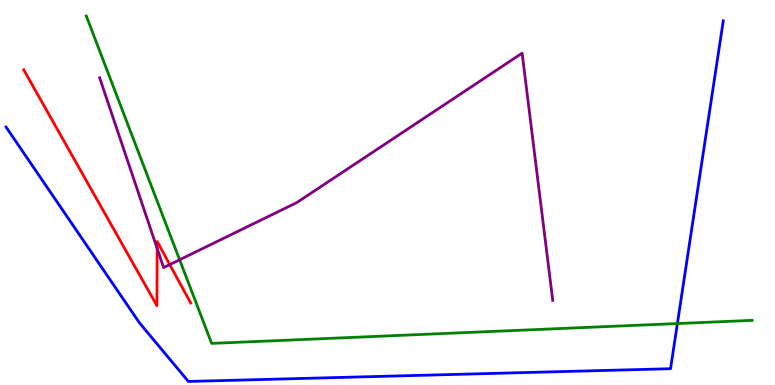[{'lines': ['blue', 'red'], 'intersections': []}, {'lines': ['green', 'red'], 'intersections': []}, {'lines': ['purple', 'red'], 'intersections': [{'x': 2.03, 'y': 3.55}, {'x': 2.19, 'y': 3.13}]}, {'lines': ['blue', 'green'], 'intersections': [{'x': 8.74, 'y': 1.6}]}, {'lines': ['blue', 'purple'], 'intersections': []}, {'lines': ['green', 'purple'], 'intersections': [{'x': 2.32, 'y': 3.25}]}]